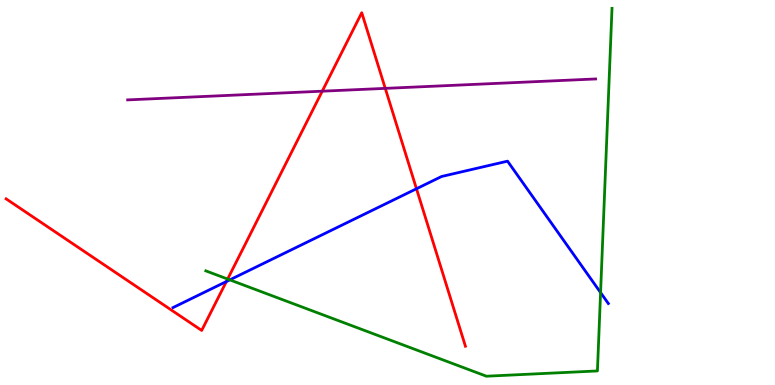[{'lines': ['blue', 'red'], 'intersections': [{'x': 2.92, 'y': 2.69}, {'x': 5.37, 'y': 5.1}]}, {'lines': ['green', 'red'], 'intersections': [{'x': 2.94, 'y': 2.75}]}, {'lines': ['purple', 'red'], 'intersections': [{'x': 4.16, 'y': 7.63}, {'x': 4.97, 'y': 7.7}]}, {'lines': ['blue', 'green'], 'intersections': [{'x': 2.97, 'y': 2.73}, {'x': 7.75, 'y': 2.4}]}, {'lines': ['blue', 'purple'], 'intersections': []}, {'lines': ['green', 'purple'], 'intersections': []}]